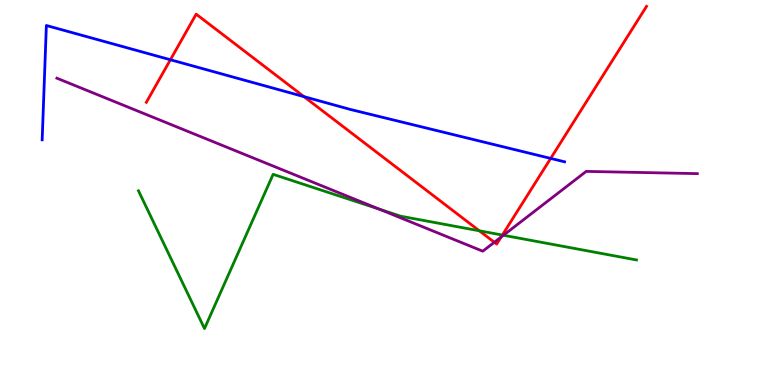[{'lines': ['blue', 'red'], 'intersections': [{'x': 2.2, 'y': 8.45}, {'x': 3.92, 'y': 7.49}, {'x': 7.11, 'y': 5.89}]}, {'lines': ['green', 'red'], 'intersections': [{'x': 6.18, 'y': 4.01}, {'x': 6.48, 'y': 3.89}]}, {'lines': ['purple', 'red'], 'intersections': [{'x': 6.38, 'y': 3.71}, {'x': 6.47, 'y': 3.84}]}, {'lines': ['blue', 'green'], 'intersections': []}, {'lines': ['blue', 'purple'], 'intersections': []}, {'lines': ['green', 'purple'], 'intersections': [{'x': 4.89, 'y': 4.57}, {'x': 6.5, 'y': 3.89}]}]